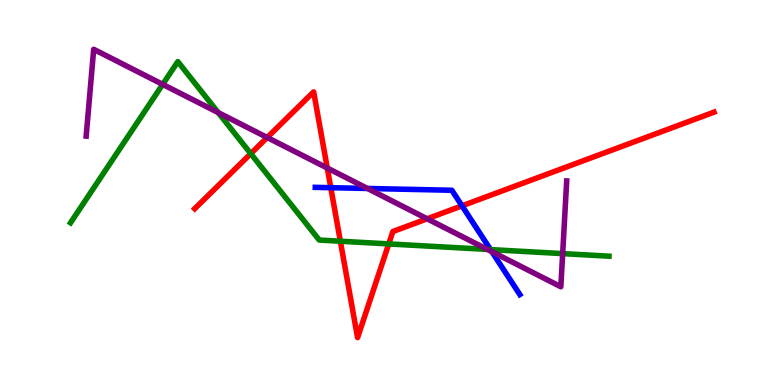[{'lines': ['blue', 'red'], 'intersections': [{'x': 4.27, 'y': 5.13}, {'x': 5.96, 'y': 4.65}]}, {'lines': ['green', 'red'], 'intersections': [{'x': 3.24, 'y': 6.01}, {'x': 4.39, 'y': 3.73}, {'x': 5.02, 'y': 3.66}]}, {'lines': ['purple', 'red'], 'intersections': [{'x': 3.45, 'y': 6.43}, {'x': 4.22, 'y': 5.64}, {'x': 5.51, 'y': 4.32}]}, {'lines': ['blue', 'green'], 'intersections': [{'x': 6.33, 'y': 3.52}]}, {'lines': ['blue', 'purple'], 'intersections': [{'x': 4.74, 'y': 5.1}, {'x': 6.35, 'y': 3.46}]}, {'lines': ['green', 'purple'], 'intersections': [{'x': 2.1, 'y': 7.81}, {'x': 2.82, 'y': 7.08}, {'x': 6.29, 'y': 3.52}, {'x': 7.26, 'y': 3.41}]}]